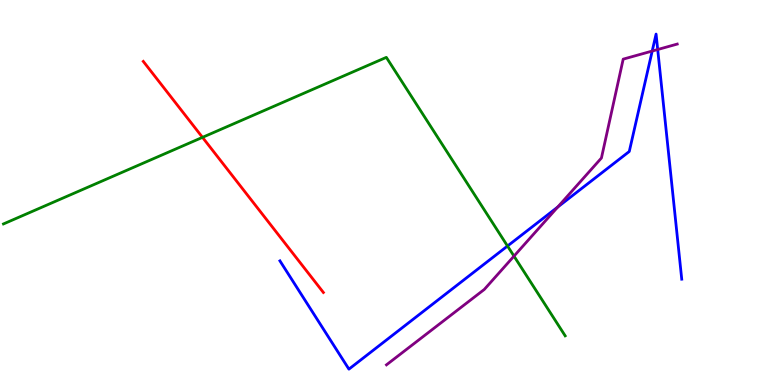[{'lines': ['blue', 'red'], 'intersections': []}, {'lines': ['green', 'red'], 'intersections': [{'x': 2.61, 'y': 6.43}]}, {'lines': ['purple', 'red'], 'intersections': []}, {'lines': ['blue', 'green'], 'intersections': [{'x': 6.55, 'y': 3.61}]}, {'lines': ['blue', 'purple'], 'intersections': [{'x': 7.2, 'y': 4.62}, {'x': 8.42, 'y': 8.67}, {'x': 8.49, 'y': 8.71}]}, {'lines': ['green', 'purple'], 'intersections': [{'x': 6.63, 'y': 3.35}]}]